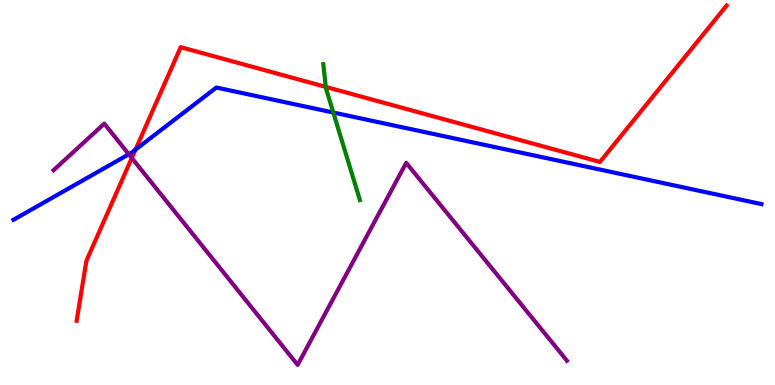[{'lines': ['blue', 'red'], 'intersections': [{'x': 1.75, 'y': 6.11}]}, {'lines': ['green', 'red'], 'intersections': [{'x': 4.2, 'y': 7.74}]}, {'lines': ['purple', 'red'], 'intersections': [{'x': 1.7, 'y': 5.9}]}, {'lines': ['blue', 'green'], 'intersections': [{'x': 4.3, 'y': 7.08}]}, {'lines': ['blue', 'purple'], 'intersections': [{'x': 1.66, 'y': 5.99}]}, {'lines': ['green', 'purple'], 'intersections': []}]